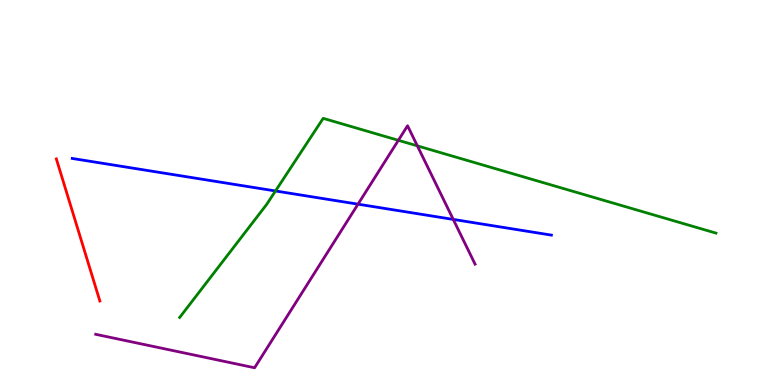[{'lines': ['blue', 'red'], 'intersections': []}, {'lines': ['green', 'red'], 'intersections': []}, {'lines': ['purple', 'red'], 'intersections': []}, {'lines': ['blue', 'green'], 'intersections': [{'x': 3.55, 'y': 5.04}]}, {'lines': ['blue', 'purple'], 'intersections': [{'x': 4.62, 'y': 4.7}, {'x': 5.85, 'y': 4.3}]}, {'lines': ['green', 'purple'], 'intersections': [{'x': 5.14, 'y': 6.36}, {'x': 5.39, 'y': 6.21}]}]